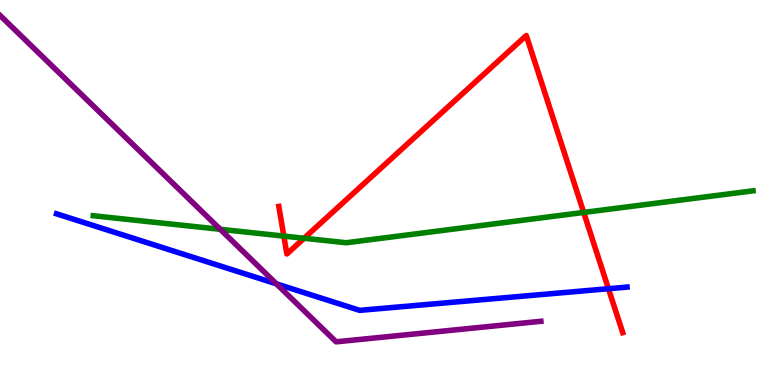[{'lines': ['blue', 'red'], 'intersections': [{'x': 7.85, 'y': 2.5}]}, {'lines': ['green', 'red'], 'intersections': [{'x': 3.66, 'y': 3.87}, {'x': 3.92, 'y': 3.81}, {'x': 7.53, 'y': 4.48}]}, {'lines': ['purple', 'red'], 'intersections': []}, {'lines': ['blue', 'green'], 'intersections': []}, {'lines': ['blue', 'purple'], 'intersections': [{'x': 3.57, 'y': 2.63}]}, {'lines': ['green', 'purple'], 'intersections': [{'x': 2.84, 'y': 4.04}]}]